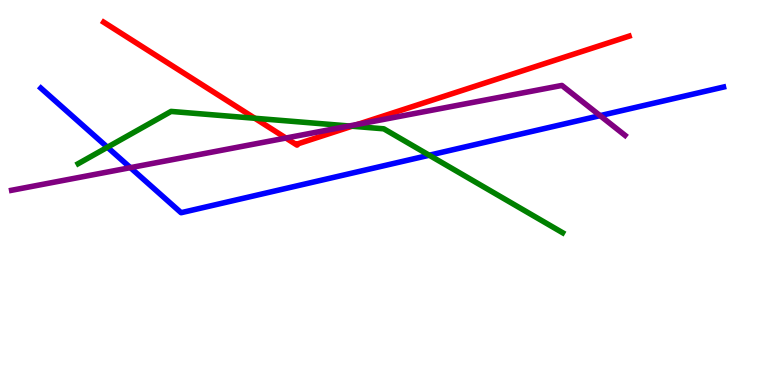[{'lines': ['blue', 'red'], 'intersections': []}, {'lines': ['green', 'red'], 'intersections': [{'x': 3.29, 'y': 6.93}, {'x': 4.54, 'y': 6.72}]}, {'lines': ['purple', 'red'], 'intersections': [{'x': 3.69, 'y': 6.41}, {'x': 4.62, 'y': 6.77}]}, {'lines': ['blue', 'green'], 'intersections': [{'x': 1.39, 'y': 6.18}, {'x': 5.54, 'y': 5.97}]}, {'lines': ['blue', 'purple'], 'intersections': [{'x': 1.68, 'y': 5.65}, {'x': 7.74, 'y': 7.0}]}, {'lines': ['green', 'purple'], 'intersections': [{'x': 4.5, 'y': 6.73}]}]